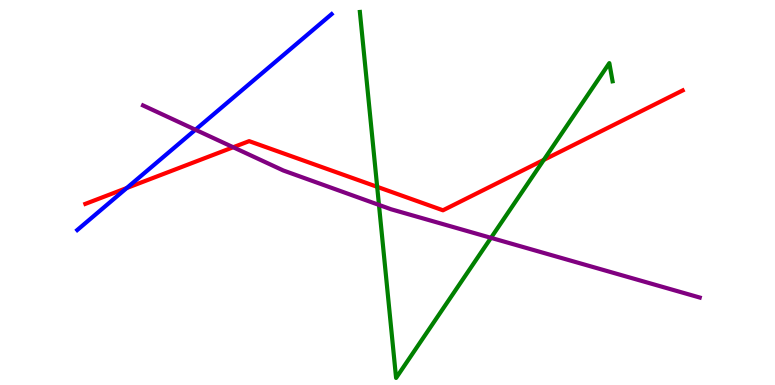[{'lines': ['blue', 'red'], 'intersections': [{'x': 1.64, 'y': 5.12}]}, {'lines': ['green', 'red'], 'intersections': [{'x': 4.87, 'y': 5.15}, {'x': 7.02, 'y': 5.85}]}, {'lines': ['purple', 'red'], 'intersections': [{'x': 3.01, 'y': 6.18}]}, {'lines': ['blue', 'green'], 'intersections': []}, {'lines': ['blue', 'purple'], 'intersections': [{'x': 2.52, 'y': 6.63}]}, {'lines': ['green', 'purple'], 'intersections': [{'x': 4.89, 'y': 4.68}, {'x': 6.34, 'y': 3.82}]}]